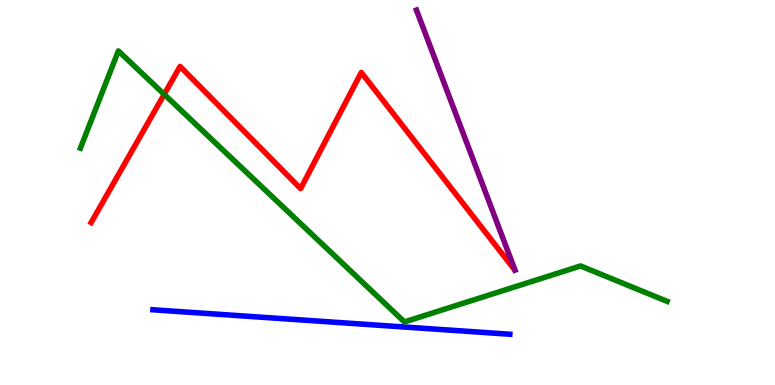[{'lines': ['blue', 'red'], 'intersections': []}, {'lines': ['green', 'red'], 'intersections': [{'x': 2.12, 'y': 7.55}]}, {'lines': ['purple', 'red'], 'intersections': []}, {'lines': ['blue', 'green'], 'intersections': []}, {'lines': ['blue', 'purple'], 'intersections': []}, {'lines': ['green', 'purple'], 'intersections': []}]